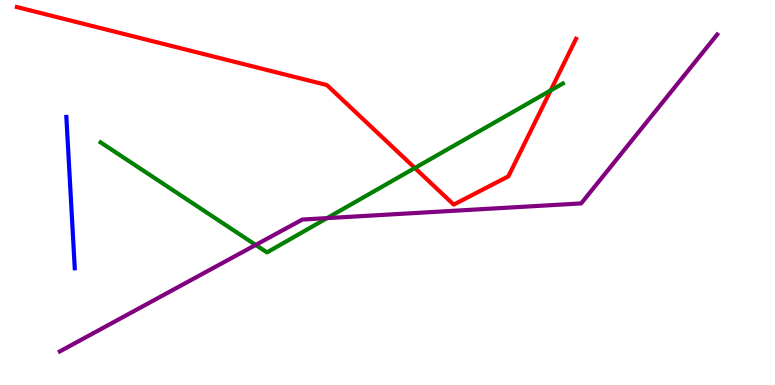[{'lines': ['blue', 'red'], 'intersections': []}, {'lines': ['green', 'red'], 'intersections': [{'x': 5.35, 'y': 5.64}, {'x': 7.1, 'y': 7.65}]}, {'lines': ['purple', 'red'], 'intersections': []}, {'lines': ['blue', 'green'], 'intersections': []}, {'lines': ['blue', 'purple'], 'intersections': []}, {'lines': ['green', 'purple'], 'intersections': [{'x': 3.3, 'y': 3.64}, {'x': 4.22, 'y': 4.33}]}]